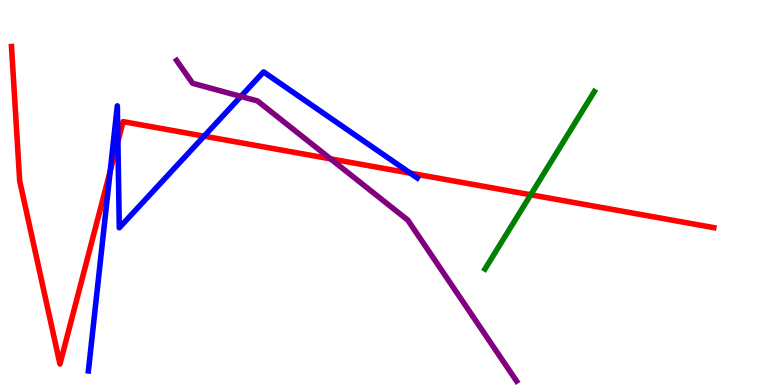[{'lines': ['blue', 'red'], 'intersections': [{'x': 1.42, 'y': 5.56}, {'x': 1.52, 'y': 6.32}, {'x': 2.63, 'y': 6.46}, {'x': 5.29, 'y': 5.5}]}, {'lines': ['green', 'red'], 'intersections': [{'x': 6.85, 'y': 4.94}]}, {'lines': ['purple', 'red'], 'intersections': [{'x': 4.27, 'y': 5.87}]}, {'lines': ['blue', 'green'], 'intersections': []}, {'lines': ['blue', 'purple'], 'intersections': [{'x': 3.11, 'y': 7.5}]}, {'lines': ['green', 'purple'], 'intersections': []}]